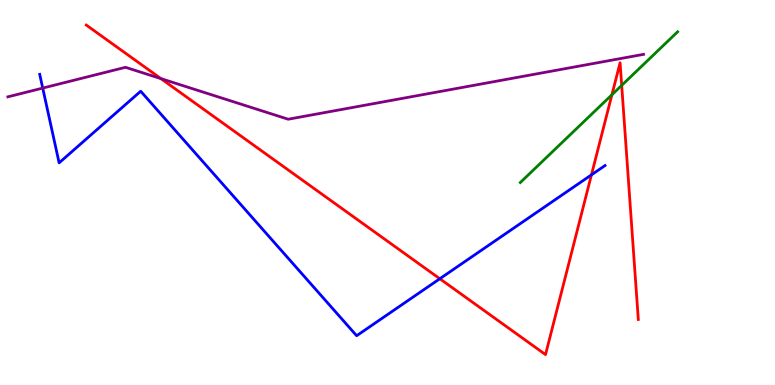[{'lines': ['blue', 'red'], 'intersections': [{'x': 5.68, 'y': 2.76}, {'x': 7.63, 'y': 5.46}]}, {'lines': ['green', 'red'], 'intersections': [{'x': 7.9, 'y': 7.54}, {'x': 8.02, 'y': 7.78}]}, {'lines': ['purple', 'red'], 'intersections': [{'x': 2.08, 'y': 7.96}]}, {'lines': ['blue', 'green'], 'intersections': []}, {'lines': ['blue', 'purple'], 'intersections': [{'x': 0.551, 'y': 7.71}]}, {'lines': ['green', 'purple'], 'intersections': []}]